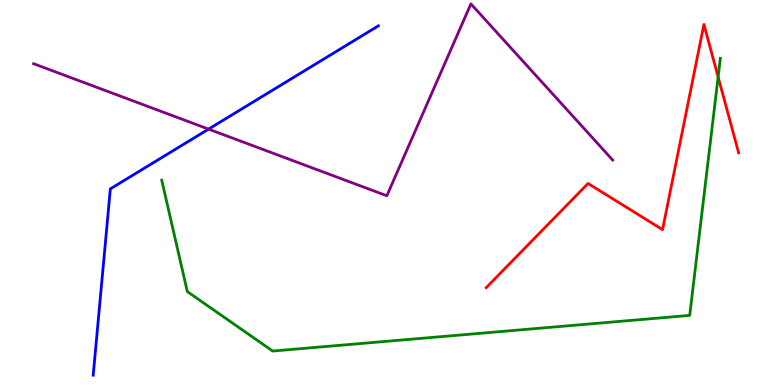[{'lines': ['blue', 'red'], 'intersections': []}, {'lines': ['green', 'red'], 'intersections': [{'x': 9.27, 'y': 8.0}]}, {'lines': ['purple', 'red'], 'intersections': []}, {'lines': ['blue', 'green'], 'intersections': []}, {'lines': ['blue', 'purple'], 'intersections': [{'x': 2.69, 'y': 6.65}]}, {'lines': ['green', 'purple'], 'intersections': []}]